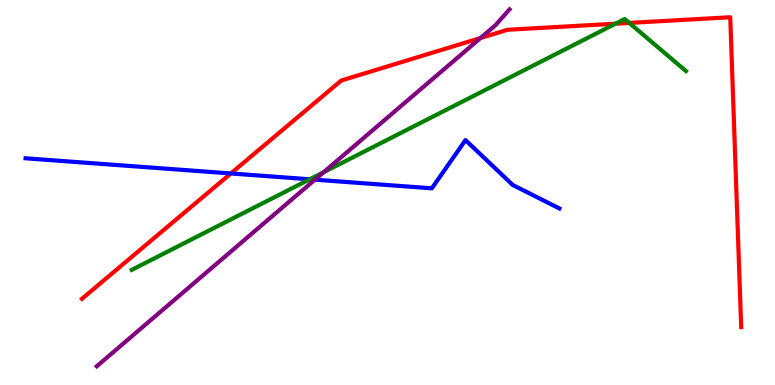[{'lines': ['blue', 'red'], 'intersections': [{'x': 2.98, 'y': 5.49}]}, {'lines': ['green', 'red'], 'intersections': [{'x': 7.94, 'y': 9.38}, {'x': 8.12, 'y': 9.4}]}, {'lines': ['purple', 'red'], 'intersections': [{'x': 6.2, 'y': 9.01}]}, {'lines': ['blue', 'green'], 'intersections': [{'x': 4.0, 'y': 5.34}]}, {'lines': ['blue', 'purple'], 'intersections': [{'x': 4.06, 'y': 5.33}]}, {'lines': ['green', 'purple'], 'intersections': [{'x': 4.18, 'y': 5.53}]}]